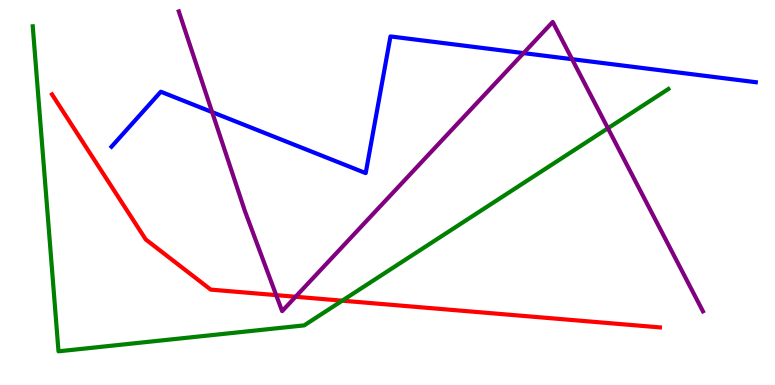[{'lines': ['blue', 'red'], 'intersections': []}, {'lines': ['green', 'red'], 'intersections': [{'x': 4.42, 'y': 2.19}]}, {'lines': ['purple', 'red'], 'intersections': [{'x': 3.56, 'y': 2.33}, {'x': 3.81, 'y': 2.29}]}, {'lines': ['blue', 'green'], 'intersections': []}, {'lines': ['blue', 'purple'], 'intersections': [{'x': 2.74, 'y': 7.09}, {'x': 6.76, 'y': 8.62}, {'x': 7.38, 'y': 8.46}]}, {'lines': ['green', 'purple'], 'intersections': [{'x': 7.84, 'y': 6.67}]}]